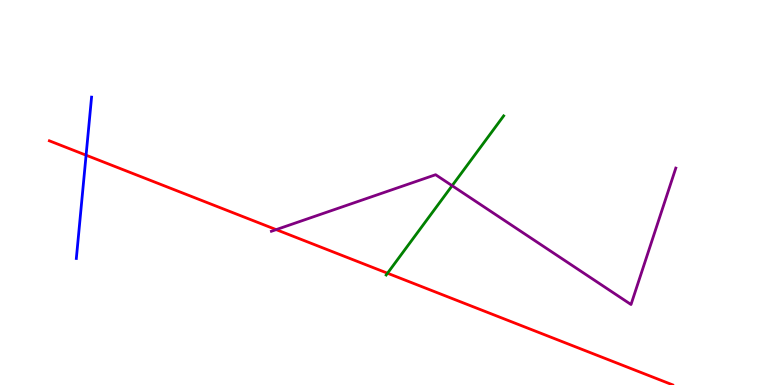[{'lines': ['blue', 'red'], 'intersections': [{'x': 1.11, 'y': 5.97}]}, {'lines': ['green', 'red'], 'intersections': [{'x': 5.0, 'y': 2.9}]}, {'lines': ['purple', 'red'], 'intersections': [{'x': 3.56, 'y': 4.04}]}, {'lines': ['blue', 'green'], 'intersections': []}, {'lines': ['blue', 'purple'], 'intersections': []}, {'lines': ['green', 'purple'], 'intersections': [{'x': 5.83, 'y': 5.18}]}]